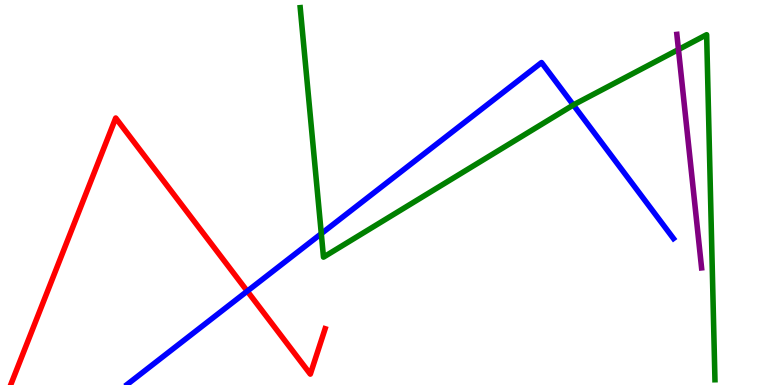[{'lines': ['blue', 'red'], 'intersections': [{'x': 3.19, 'y': 2.44}]}, {'lines': ['green', 'red'], 'intersections': []}, {'lines': ['purple', 'red'], 'intersections': []}, {'lines': ['blue', 'green'], 'intersections': [{'x': 4.15, 'y': 3.93}, {'x': 7.4, 'y': 7.27}]}, {'lines': ['blue', 'purple'], 'intersections': []}, {'lines': ['green', 'purple'], 'intersections': [{'x': 8.75, 'y': 8.71}]}]